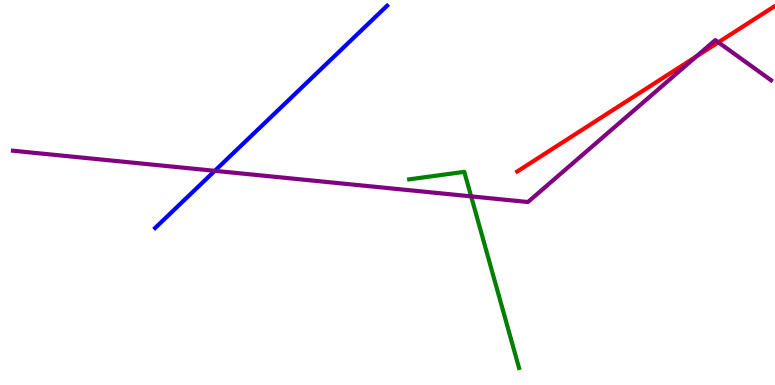[{'lines': ['blue', 'red'], 'intersections': []}, {'lines': ['green', 'red'], 'intersections': []}, {'lines': ['purple', 'red'], 'intersections': [{'x': 8.98, 'y': 8.53}, {'x': 9.27, 'y': 8.9}]}, {'lines': ['blue', 'green'], 'intersections': []}, {'lines': ['blue', 'purple'], 'intersections': [{'x': 2.77, 'y': 5.56}]}, {'lines': ['green', 'purple'], 'intersections': [{'x': 6.08, 'y': 4.9}]}]